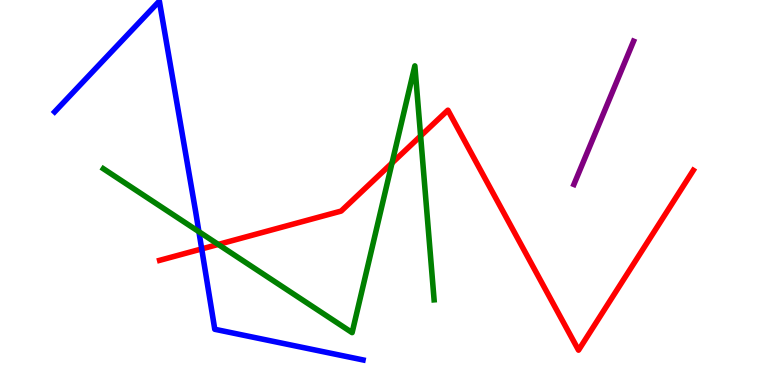[{'lines': ['blue', 'red'], 'intersections': [{'x': 2.6, 'y': 3.53}]}, {'lines': ['green', 'red'], 'intersections': [{'x': 2.82, 'y': 3.65}, {'x': 5.06, 'y': 5.77}, {'x': 5.43, 'y': 6.47}]}, {'lines': ['purple', 'red'], 'intersections': []}, {'lines': ['blue', 'green'], 'intersections': [{'x': 2.57, 'y': 3.98}]}, {'lines': ['blue', 'purple'], 'intersections': []}, {'lines': ['green', 'purple'], 'intersections': []}]